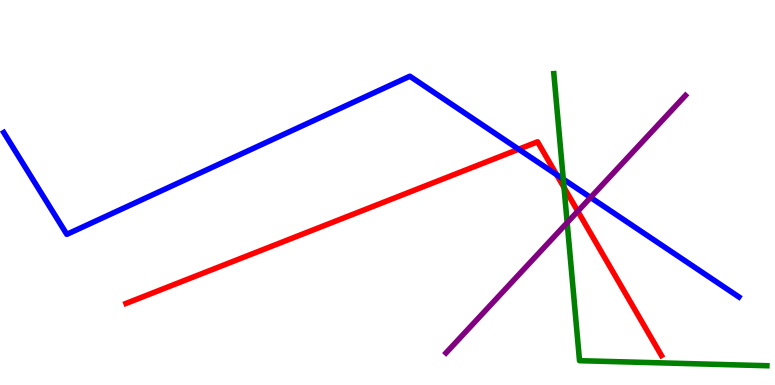[{'lines': ['blue', 'red'], 'intersections': [{'x': 6.69, 'y': 6.12}, {'x': 7.18, 'y': 5.46}]}, {'lines': ['green', 'red'], 'intersections': [{'x': 7.28, 'y': 5.13}]}, {'lines': ['purple', 'red'], 'intersections': [{'x': 7.46, 'y': 4.51}]}, {'lines': ['blue', 'green'], 'intersections': [{'x': 7.27, 'y': 5.35}]}, {'lines': ['blue', 'purple'], 'intersections': [{'x': 7.62, 'y': 4.87}]}, {'lines': ['green', 'purple'], 'intersections': [{'x': 7.32, 'y': 4.22}]}]